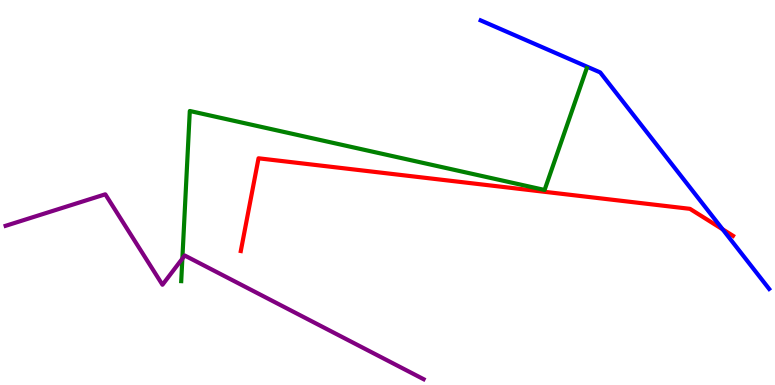[{'lines': ['blue', 'red'], 'intersections': [{'x': 9.32, 'y': 4.04}]}, {'lines': ['green', 'red'], 'intersections': []}, {'lines': ['purple', 'red'], 'intersections': []}, {'lines': ['blue', 'green'], 'intersections': []}, {'lines': ['blue', 'purple'], 'intersections': []}, {'lines': ['green', 'purple'], 'intersections': [{'x': 2.35, 'y': 3.28}]}]